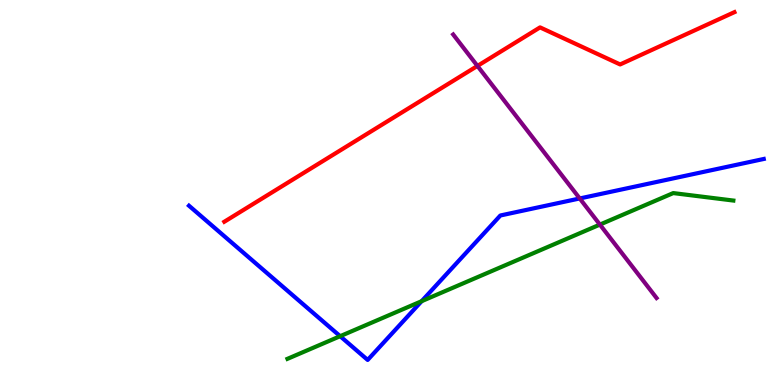[{'lines': ['blue', 'red'], 'intersections': []}, {'lines': ['green', 'red'], 'intersections': []}, {'lines': ['purple', 'red'], 'intersections': [{'x': 6.16, 'y': 8.29}]}, {'lines': ['blue', 'green'], 'intersections': [{'x': 4.39, 'y': 1.27}, {'x': 5.44, 'y': 2.18}]}, {'lines': ['blue', 'purple'], 'intersections': [{'x': 7.48, 'y': 4.85}]}, {'lines': ['green', 'purple'], 'intersections': [{'x': 7.74, 'y': 4.17}]}]